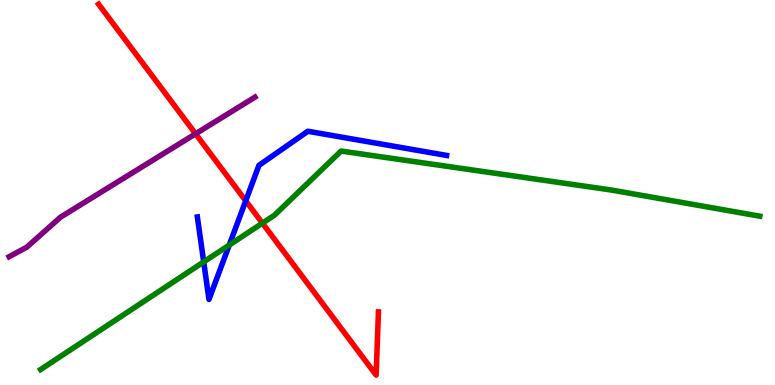[{'lines': ['blue', 'red'], 'intersections': [{'x': 3.17, 'y': 4.78}]}, {'lines': ['green', 'red'], 'intersections': [{'x': 3.39, 'y': 4.2}]}, {'lines': ['purple', 'red'], 'intersections': [{'x': 2.52, 'y': 6.52}]}, {'lines': ['blue', 'green'], 'intersections': [{'x': 2.63, 'y': 3.2}, {'x': 2.96, 'y': 3.64}]}, {'lines': ['blue', 'purple'], 'intersections': []}, {'lines': ['green', 'purple'], 'intersections': []}]